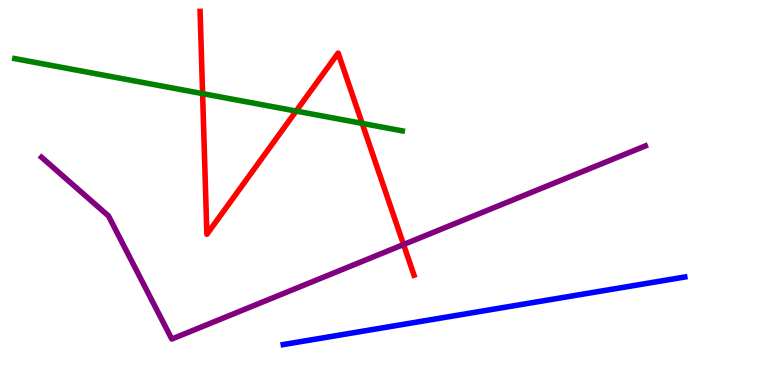[{'lines': ['blue', 'red'], 'intersections': []}, {'lines': ['green', 'red'], 'intersections': [{'x': 2.61, 'y': 7.57}, {'x': 3.82, 'y': 7.11}, {'x': 4.67, 'y': 6.8}]}, {'lines': ['purple', 'red'], 'intersections': [{'x': 5.21, 'y': 3.65}]}, {'lines': ['blue', 'green'], 'intersections': []}, {'lines': ['blue', 'purple'], 'intersections': []}, {'lines': ['green', 'purple'], 'intersections': []}]